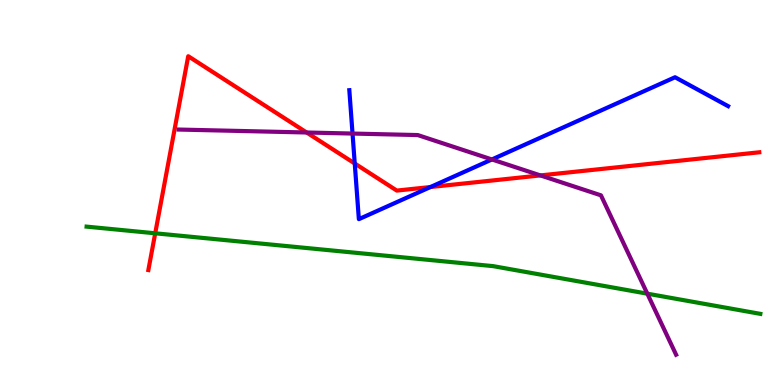[{'lines': ['blue', 'red'], 'intersections': [{'x': 4.58, 'y': 5.75}, {'x': 5.55, 'y': 5.14}]}, {'lines': ['green', 'red'], 'intersections': [{'x': 2.0, 'y': 3.94}]}, {'lines': ['purple', 'red'], 'intersections': [{'x': 3.96, 'y': 6.56}, {'x': 6.97, 'y': 5.44}]}, {'lines': ['blue', 'green'], 'intersections': []}, {'lines': ['blue', 'purple'], 'intersections': [{'x': 4.55, 'y': 6.53}, {'x': 6.35, 'y': 5.86}]}, {'lines': ['green', 'purple'], 'intersections': [{'x': 8.35, 'y': 2.37}]}]